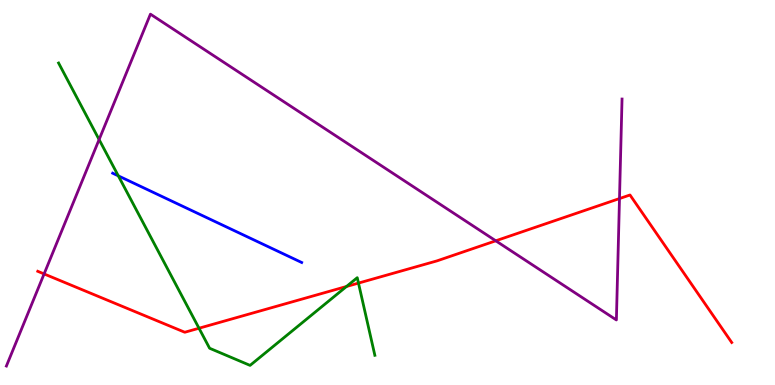[{'lines': ['blue', 'red'], 'intersections': []}, {'lines': ['green', 'red'], 'intersections': [{'x': 2.57, 'y': 1.47}, {'x': 4.47, 'y': 2.56}, {'x': 4.63, 'y': 2.65}]}, {'lines': ['purple', 'red'], 'intersections': [{'x': 0.569, 'y': 2.88}, {'x': 6.4, 'y': 3.75}, {'x': 7.99, 'y': 4.84}]}, {'lines': ['blue', 'green'], 'intersections': [{'x': 1.53, 'y': 5.43}]}, {'lines': ['blue', 'purple'], 'intersections': []}, {'lines': ['green', 'purple'], 'intersections': [{'x': 1.28, 'y': 6.38}]}]